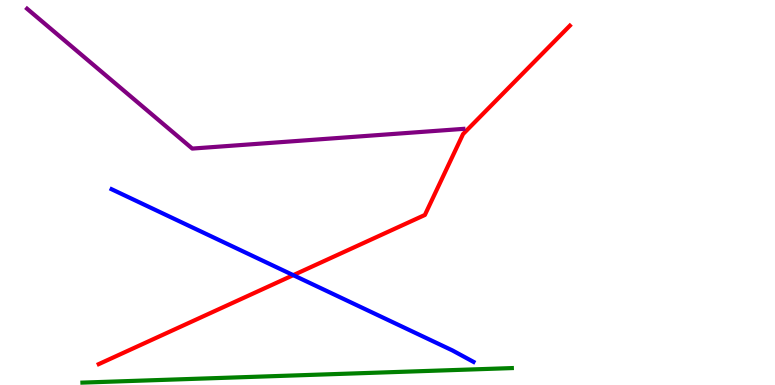[{'lines': ['blue', 'red'], 'intersections': [{'x': 3.78, 'y': 2.85}]}, {'lines': ['green', 'red'], 'intersections': []}, {'lines': ['purple', 'red'], 'intersections': []}, {'lines': ['blue', 'green'], 'intersections': []}, {'lines': ['blue', 'purple'], 'intersections': []}, {'lines': ['green', 'purple'], 'intersections': []}]